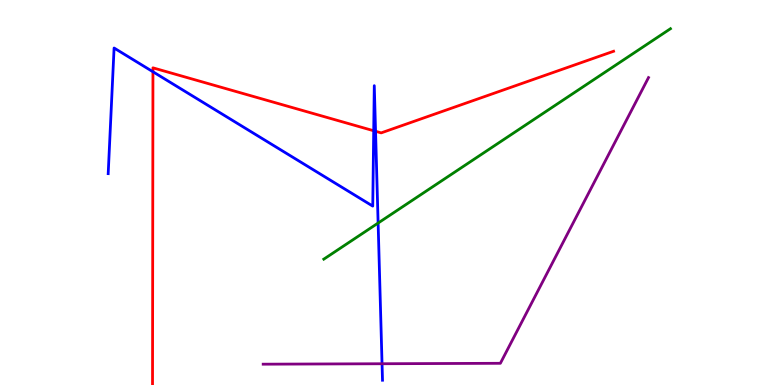[{'lines': ['blue', 'red'], 'intersections': [{'x': 1.97, 'y': 8.14}, {'x': 4.82, 'y': 6.6}, {'x': 4.85, 'y': 6.59}]}, {'lines': ['green', 'red'], 'intersections': []}, {'lines': ['purple', 'red'], 'intersections': []}, {'lines': ['blue', 'green'], 'intersections': [{'x': 4.88, 'y': 4.21}]}, {'lines': ['blue', 'purple'], 'intersections': [{'x': 4.93, 'y': 0.552}]}, {'lines': ['green', 'purple'], 'intersections': []}]